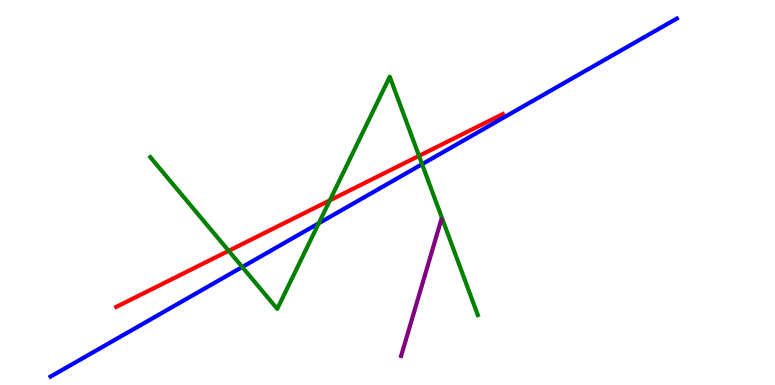[{'lines': ['blue', 'red'], 'intersections': []}, {'lines': ['green', 'red'], 'intersections': [{'x': 2.95, 'y': 3.49}, {'x': 4.26, 'y': 4.8}, {'x': 5.41, 'y': 5.95}]}, {'lines': ['purple', 'red'], 'intersections': []}, {'lines': ['blue', 'green'], 'intersections': [{'x': 3.13, 'y': 3.06}, {'x': 4.11, 'y': 4.2}, {'x': 5.45, 'y': 5.74}]}, {'lines': ['blue', 'purple'], 'intersections': []}, {'lines': ['green', 'purple'], 'intersections': []}]